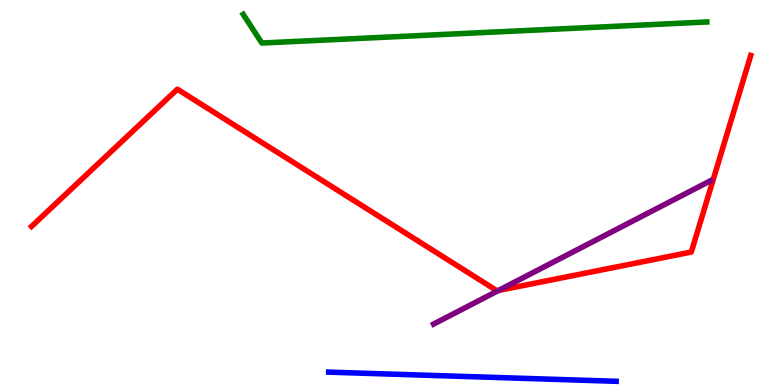[{'lines': ['blue', 'red'], 'intersections': []}, {'lines': ['green', 'red'], 'intersections': []}, {'lines': ['purple', 'red'], 'intersections': [{'x': 6.43, 'y': 2.46}]}, {'lines': ['blue', 'green'], 'intersections': []}, {'lines': ['blue', 'purple'], 'intersections': []}, {'lines': ['green', 'purple'], 'intersections': []}]